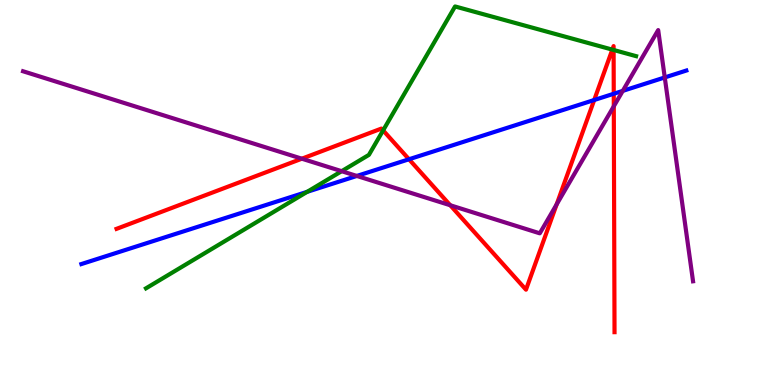[{'lines': ['blue', 'red'], 'intersections': [{'x': 5.28, 'y': 5.86}, {'x': 7.67, 'y': 7.4}, {'x': 7.92, 'y': 7.56}]}, {'lines': ['green', 'red'], 'intersections': [{'x': 4.94, 'y': 6.61}, {'x': 7.9, 'y': 8.71}, {'x': 7.92, 'y': 8.7}]}, {'lines': ['purple', 'red'], 'intersections': [{'x': 3.89, 'y': 5.88}, {'x': 5.81, 'y': 4.67}, {'x': 7.18, 'y': 4.69}, {'x': 7.92, 'y': 7.24}]}, {'lines': ['blue', 'green'], 'intersections': [{'x': 3.96, 'y': 5.02}]}, {'lines': ['blue', 'purple'], 'intersections': [{'x': 4.6, 'y': 5.43}, {'x': 8.04, 'y': 7.64}, {'x': 8.58, 'y': 7.99}]}, {'lines': ['green', 'purple'], 'intersections': [{'x': 4.41, 'y': 5.55}]}]